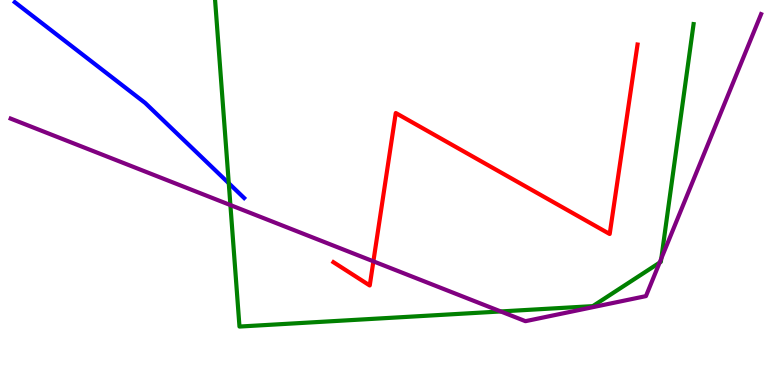[{'lines': ['blue', 'red'], 'intersections': []}, {'lines': ['green', 'red'], 'intersections': []}, {'lines': ['purple', 'red'], 'intersections': [{'x': 4.82, 'y': 3.21}]}, {'lines': ['blue', 'green'], 'intersections': [{'x': 2.95, 'y': 5.24}]}, {'lines': ['blue', 'purple'], 'intersections': []}, {'lines': ['green', 'purple'], 'intersections': [{'x': 2.97, 'y': 4.67}, {'x': 6.46, 'y': 1.91}, {'x': 8.51, 'y': 3.18}, {'x': 8.53, 'y': 3.29}]}]